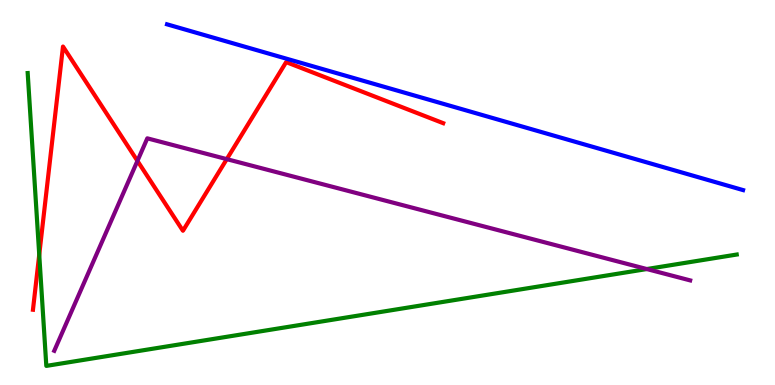[{'lines': ['blue', 'red'], 'intersections': []}, {'lines': ['green', 'red'], 'intersections': [{'x': 0.506, 'y': 3.38}]}, {'lines': ['purple', 'red'], 'intersections': [{'x': 1.77, 'y': 5.82}, {'x': 2.93, 'y': 5.87}]}, {'lines': ['blue', 'green'], 'intersections': []}, {'lines': ['blue', 'purple'], 'intersections': []}, {'lines': ['green', 'purple'], 'intersections': [{'x': 8.35, 'y': 3.01}]}]